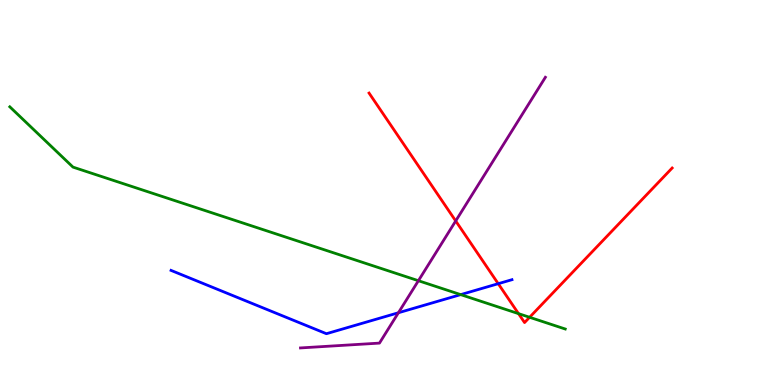[{'lines': ['blue', 'red'], 'intersections': [{'x': 6.43, 'y': 2.63}]}, {'lines': ['green', 'red'], 'intersections': [{'x': 6.69, 'y': 1.85}, {'x': 6.83, 'y': 1.76}]}, {'lines': ['purple', 'red'], 'intersections': [{'x': 5.88, 'y': 4.26}]}, {'lines': ['blue', 'green'], 'intersections': [{'x': 5.94, 'y': 2.35}]}, {'lines': ['blue', 'purple'], 'intersections': [{'x': 5.14, 'y': 1.88}]}, {'lines': ['green', 'purple'], 'intersections': [{'x': 5.4, 'y': 2.71}]}]